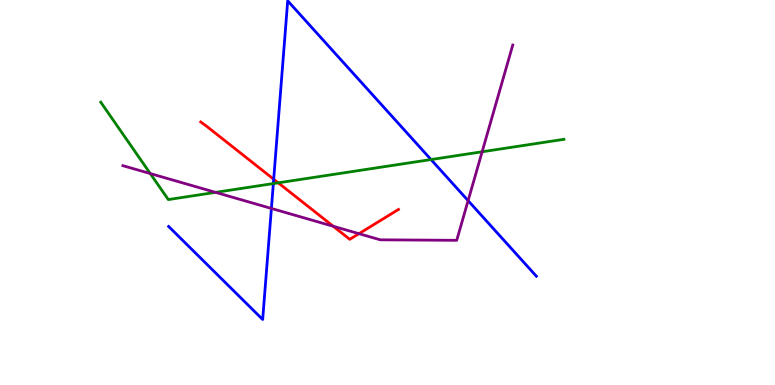[{'lines': ['blue', 'red'], 'intersections': [{'x': 3.53, 'y': 5.34}]}, {'lines': ['green', 'red'], 'intersections': [{'x': 3.59, 'y': 5.25}]}, {'lines': ['purple', 'red'], 'intersections': [{'x': 4.3, 'y': 4.12}, {'x': 4.63, 'y': 3.93}]}, {'lines': ['blue', 'green'], 'intersections': [{'x': 3.53, 'y': 5.23}, {'x': 5.56, 'y': 5.86}]}, {'lines': ['blue', 'purple'], 'intersections': [{'x': 3.5, 'y': 4.59}, {'x': 6.04, 'y': 4.79}]}, {'lines': ['green', 'purple'], 'intersections': [{'x': 1.94, 'y': 5.49}, {'x': 2.78, 'y': 5.0}, {'x': 6.22, 'y': 6.06}]}]